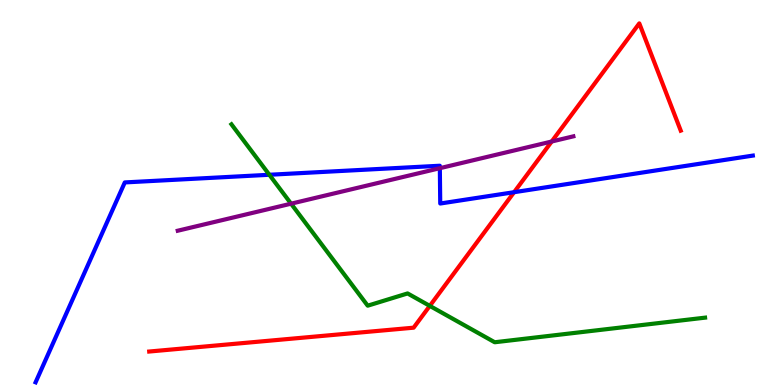[{'lines': ['blue', 'red'], 'intersections': [{'x': 6.63, 'y': 5.01}]}, {'lines': ['green', 'red'], 'intersections': [{'x': 5.55, 'y': 2.05}]}, {'lines': ['purple', 'red'], 'intersections': [{'x': 7.12, 'y': 6.32}]}, {'lines': ['blue', 'green'], 'intersections': [{'x': 3.48, 'y': 5.46}]}, {'lines': ['blue', 'purple'], 'intersections': [{'x': 5.68, 'y': 5.63}]}, {'lines': ['green', 'purple'], 'intersections': [{'x': 3.76, 'y': 4.71}]}]